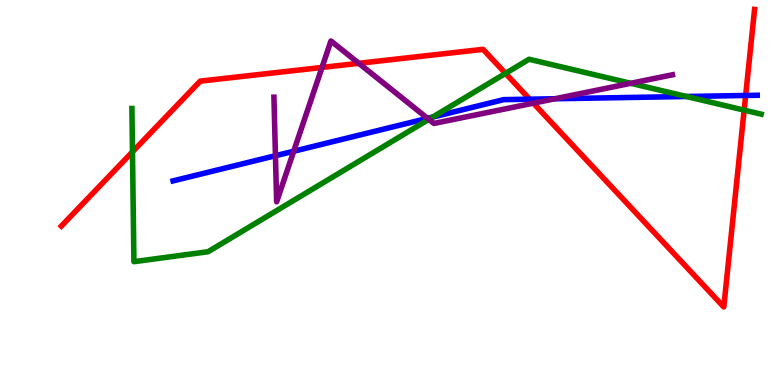[{'lines': ['blue', 'red'], 'intersections': [{'x': 6.83, 'y': 7.42}, {'x': 9.62, 'y': 7.52}]}, {'lines': ['green', 'red'], 'intersections': [{'x': 1.71, 'y': 6.06}, {'x': 6.52, 'y': 8.09}, {'x': 9.6, 'y': 7.14}]}, {'lines': ['purple', 'red'], 'intersections': [{'x': 4.15, 'y': 8.25}, {'x': 4.63, 'y': 8.36}, {'x': 6.88, 'y': 7.32}]}, {'lines': ['blue', 'green'], 'intersections': [{'x': 5.58, 'y': 6.96}, {'x': 8.86, 'y': 7.49}]}, {'lines': ['blue', 'purple'], 'intersections': [{'x': 3.55, 'y': 5.96}, {'x': 3.79, 'y': 6.07}, {'x': 5.52, 'y': 6.93}, {'x': 7.16, 'y': 7.43}]}, {'lines': ['green', 'purple'], 'intersections': [{'x': 5.53, 'y': 6.9}, {'x': 8.14, 'y': 7.84}]}]